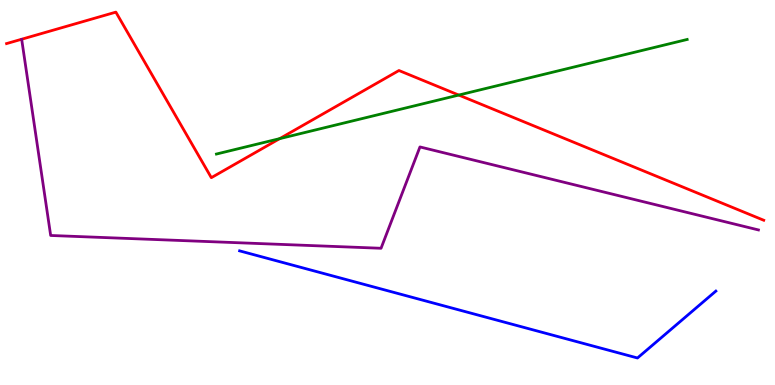[{'lines': ['blue', 'red'], 'intersections': []}, {'lines': ['green', 'red'], 'intersections': [{'x': 3.61, 'y': 6.4}, {'x': 5.92, 'y': 7.53}]}, {'lines': ['purple', 'red'], 'intersections': []}, {'lines': ['blue', 'green'], 'intersections': []}, {'lines': ['blue', 'purple'], 'intersections': []}, {'lines': ['green', 'purple'], 'intersections': []}]